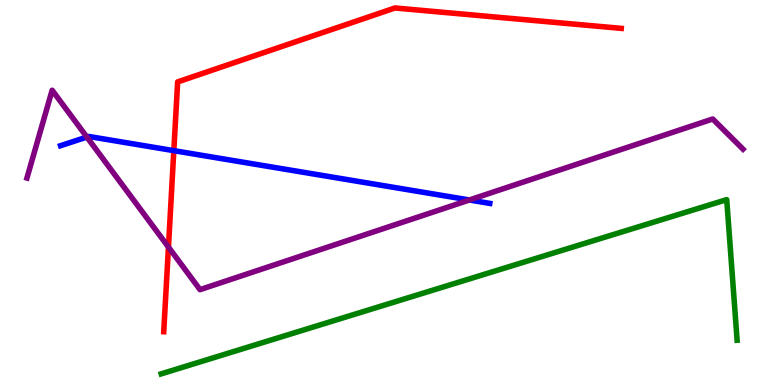[{'lines': ['blue', 'red'], 'intersections': [{'x': 2.24, 'y': 6.09}]}, {'lines': ['green', 'red'], 'intersections': []}, {'lines': ['purple', 'red'], 'intersections': [{'x': 2.17, 'y': 3.58}]}, {'lines': ['blue', 'green'], 'intersections': []}, {'lines': ['blue', 'purple'], 'intersections': [{'x': 1.12, 'y': 6.44}, {'x': 6.06, 'y': 4.81}]}, {'lines': ['green', 'purple'], 'intersections': []}]